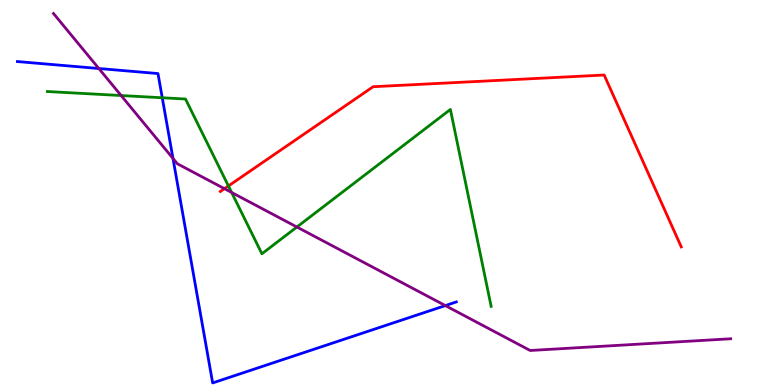[{'lines': ['blue', 'red'], 'intersections': []}, {'lines': ['green', 'red'], 'intersections': [{'x': 2.95, 'y': 5.17}]}, {'lines': ['purple', 'red'], 'intersections': [{'x': 2.9, 'y': 5.1}]}, {'lines': ['blue', 'green'], 'intersections': [{'x': 2.09, 'y': 7.46}]}, {'lines': ['blue', 'purple'], 'intersections': [{'x': 1.28, 'y': 8.22}, {'x': 2.23, 'y': 5.88}, {'x': 5.75, 'y': 2.06}]}, {'lines': ['green', 'purple'], 'intersections': [{'x': 1.56, 'y': 7.52}, {'x': 2.99, 'y': 5.0}, {'x': 3.83, 'y': 4.1}]}]